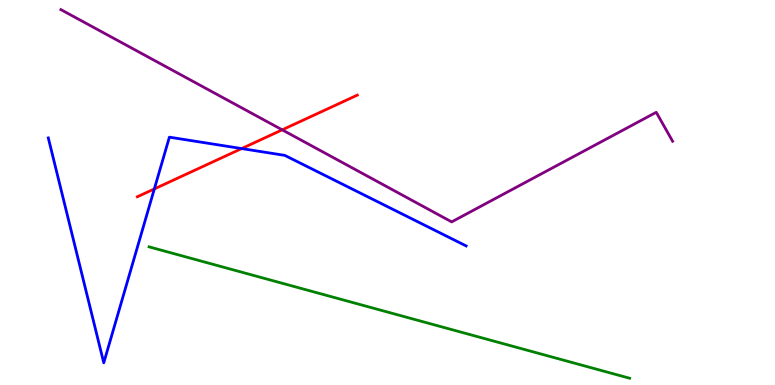[{'lines': ['blue', 'red'], 'intersections': [{'x': 1.99, 'y': 5.09}, {'x': 3.12, 'y': 6.14}]}, {'lines': ['green', 'red'], 'intersections': []}, {'lines': ['purple', 'red'], 'intersections': [{'x': 3.64, 'y': 6.63}]}, {'lines': ['blue', 'green'], 'intersections': []}, {'lines': ['blue', 'purple'], 'intersections': []}, {'lines': ['green', 'purple'], 'intersections': []}]